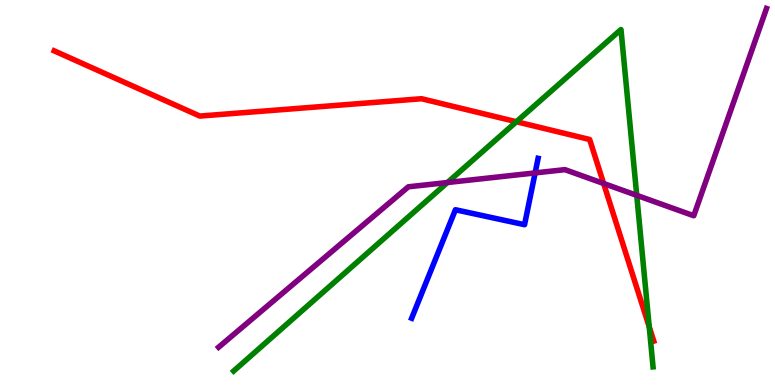[{'lines': ['blue', 'red'], 'intersections': []}, {'lines': ['green', 'red'], 'intersections': [{'x': 6.66, 'y': 6.84}, {'x': 8.38, 'y': 1.51}]}, {'lines': ['purple', 'red'], 'intersections': [{'x': 7.79, 'y': 5.23}]}, {'lines': ['blue', 'green'], 'intersections': []}, {'lines': ['blue', 'purple'], 'intersections': [{'x': 6.9, 'y': 5.51}]}, {'lines': ['green', 'purple'], 'intersections': [{'x': 5.77, 'y': 5.26}, {'x': 8.22, 'y': 4.93}]}]